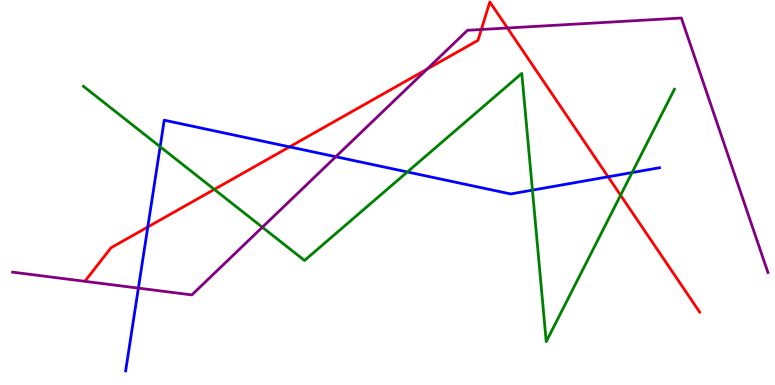[{'lines': ['blue', 'red'], 'intersections': [{'x': 1.91, 'y': 4.1}, {'x': 3.74, 'y': 6.19}, {'x': 7.85, 'y': 5.41}]}, {'lines': ['green', 'red'], 'intersections': [{'x': 2.77, 'y': 5.08}, {'x': 8.01, 'y': 4.93}]}, {'lines': ['purple', 'red'], 'intersections': [{'x': 5.51, 'y': 8.2}, {'x': 6.21, 'y': 9.23}, {'x': 6.55, 'y': 9.27}]}, {'lines': ['blue', 'green'], 'intersections': [{'x': 2.07, 'y': 6.19}, {'x': 5.26, 'y': 5.53}, {'x': 6.87, 'y': 5.06}, {'x': 8.16, 'y': 5.52}]}, {'lines': ['blue', 'purple'], 'intersections': [{'x': 1.79, 'y': 2.52}, {'x': 4.33, 'y': 5.93}]}, {'lines': ['green', 'purple'], 'intersections': [{'x': 3.39, 'y': 4.1}]}]